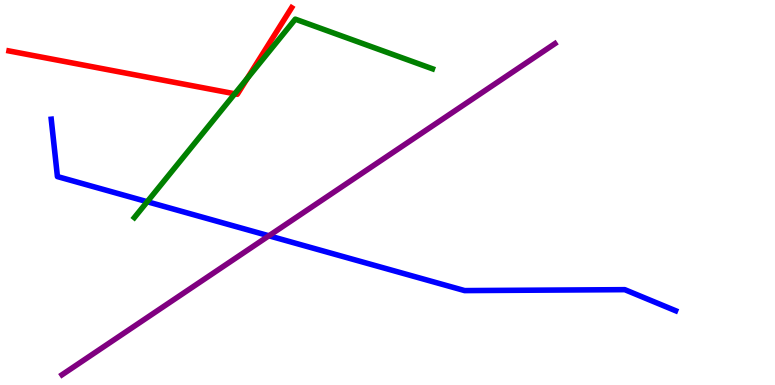[{'lines': ['blue', 'red'], 'intersections': []}, {'lines': ['green', 'red'], 'intersections': [{'x': 3.03, 'y': 7.56}, {'x': 3.19, 'y': 7.96}]}, {'lines': ['purple', 'red'], 'intersections': []}, {'lines': ['blue', 'green'], 'intersections': [{'x': 1.9, 'y': 4.76}]}, {'lines': ['blue', 'purple'], 'intersections': [{'x': 3.47, 'y': 3.88}]}, {'lines': ['green', 'purple'], 'intersections': []}]